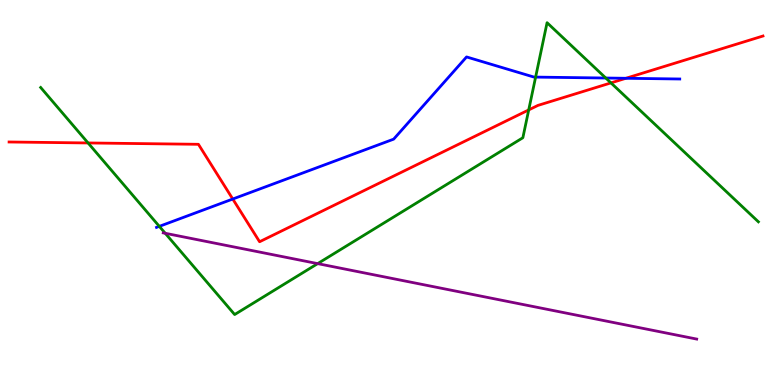[{'lines': ['blue', 'red'], 'intersections': [{'x': 3.0, 'y': 4.83}, {'x': 8.08, 'y': 7.97}]}, {'lines': ['green', 'red'], 'intersections': [{'x': 1.14, 'y': 6.29}, {'x': 6.82, 'y': 7.15}, {'x': 7.88, 'y': 7.85}]}, {'lines': ['purple', 'red'], 'intersections': []}, {'lines': ['blue', 'green'], 'intersections': [{'x': 2.06, 'y': 4.12}, {'x': 6.91, 'y': 8.0}, {'x': 7.82, 'y': 7.97}]}, {'lines': ['blue', 'purple'], 'intersections': []}, {'lines': ['green', 'purple'], 'intersections': [{'x': 2.13, 'y': 3.94}, {'x': 4.1, 'y': 3.15}]}]